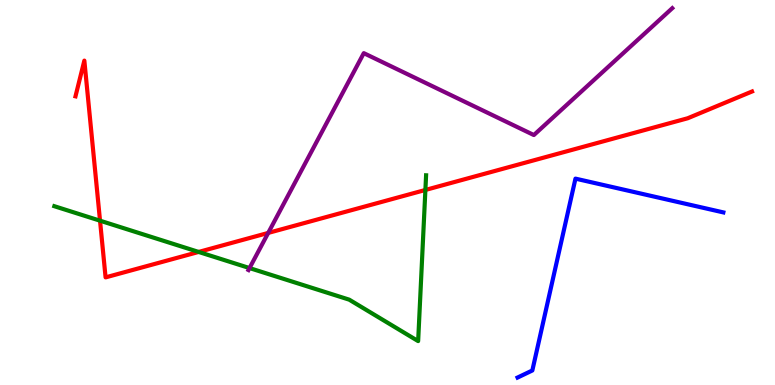[{'lines': ['blue', 'red'], 'intersections': []}, {'lines': ['green', 'red'], 'intersections': [{'x': 1.29, 'y': 4.27}, {'x': 2.56, 'y': 3.46}, {'x': 5.49, 'y': 5.07}]}, {'lines': ['purple', 'red'], 'intersections': [{'x': 3.46, 'y': 3.95}]}, {'lines': ['blue', 'green'], 'intersections': []}, {'lines': ['blue', 'purple'], 'intersections': []}, {'lines': ['green', 'purple'], 'intersections': [{'x': 3.22, 'y': 3.04}]}]